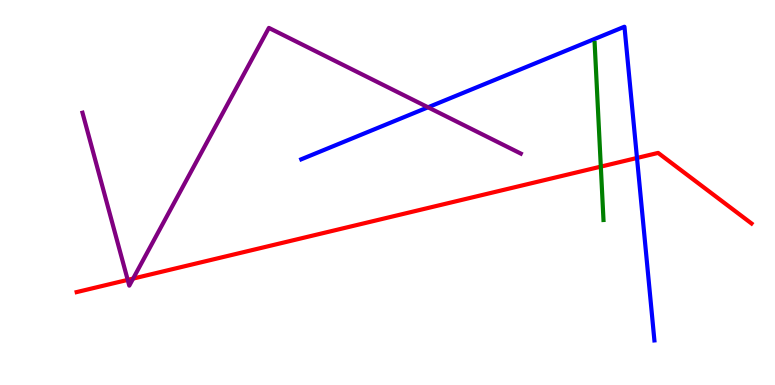[{'lines': ['blue', 'red'], 'intersections': [{'x': 8.22, 'y': 5.9}]}, {'lines': ['green', 'red'], 'intersections': [{'x': 7.75, 'y': 5.67}]}, {'lines': ['purple', 'red'], 'intersections': [{'x': 1.65, 'y': 2.73}, {'x': 1.72, 'y': 2.76}]}, {'lines': ['blue', 'green'], 'intersections': []}, {'lines': ['blue', 'purple'], 'intersections': [{'x': 5.52, 'y': 7.21}]}, {'lines': ['green', 'purple'], 'intersections': []}]